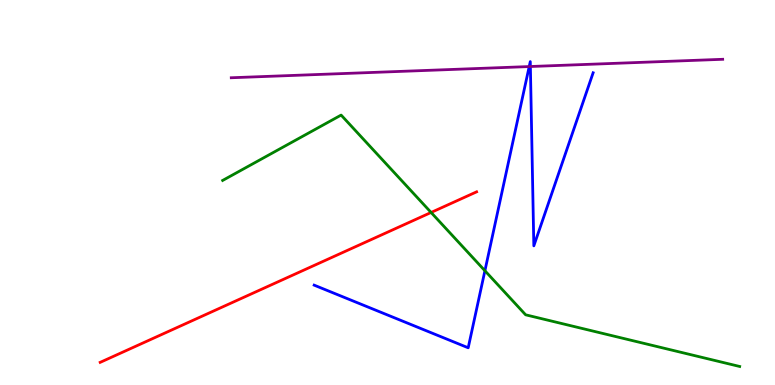[{'lines': ['blue', 'red'], 'intersections': []}, {'lines': ['green', 'red'], 'intersections': [{'x': 5.56, 'y': 4.48}]}, {'lines': ['purple', 'red'], 'intersections': []}, {'lines': ['blue', 'green'], 'intersections': [{'x': 6.26, 'y': 2.97}]}, {'lines': ['blue', 'purple'], 'intersections': [{'x': 6.83, 'y': 8.27}, {'x': 6.84, 'y': 8.27}]}, {'lines': ['green', 'purple'], 'intersections': []}]